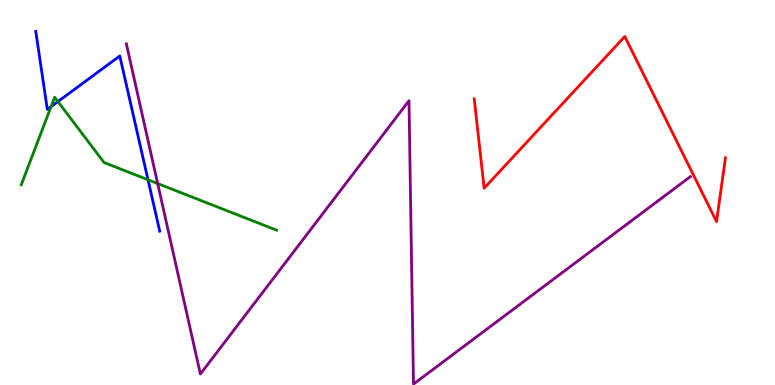[{'lines': ['blue', 'red'], 'intersections': []}, {'lines': ['green', 'red'], 'intersections': []}, {'lines': ['purple', 'red'], 'intersections': []}, {'lines': ['blue', 'green'], 'intersections': [{'x': 0.659, 'y': 7.23}, {'x': 0.747, 'y': 7.36}, {'x': 1.91, 'y': 5.33}]}, {'lines': ['blue', 'purple'], 'intersections': []}, {'lines': ['green', 'purple'], 'intersections': [{'x': 2.03, 'y': 5.23}]}]